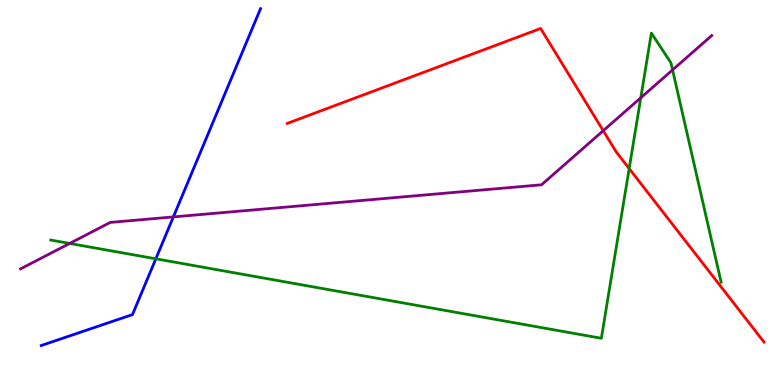[{'lines': ['blue', 'red'], 'intersections': []}, {'lines': ['green', 'red'], 'intersections': [{'x': 8.12, 'y': 5.62}]}, {'lines': ['purple', 'red'], 'intersections': [{'x': 7.78, 'y': 6.6}]}, {'lines': ['blue', 'green'], 'intersections': [{'x': 2.01, 'y': 3.28}]}, {'lines': ['blue', 'purple'], 'intersections': [{'x': 2.24, 'y': 4.37}]}, {'lines': ['green', 'purple'], 'intersections': [{'x': 0.899, 'y': 3.68}, {'x': 8.27, 'y': 7.46}, {'x': 8.68, 'y': 8.18}]}]